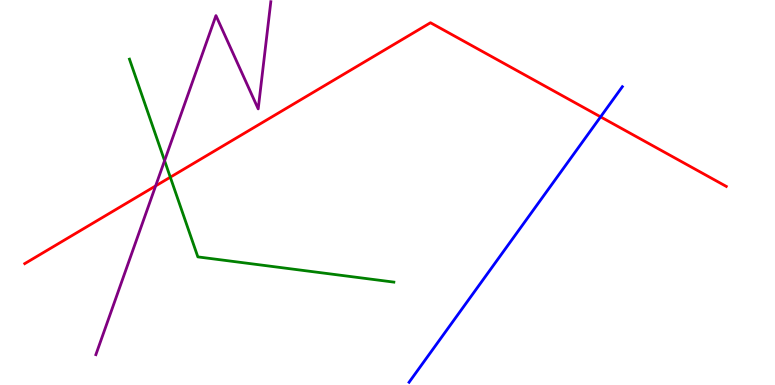[{'lines': ['blue', 'red'], 'intersections': [{'x': 7.75, 'y': 6.96}]}, {'lines': ['green', 'red'], 'intersections': [{'x': 2.2, 'y': 5.4}]}, {'lines': ['purple', 'red'], 'intersections': [{'x': 2.01, 'y': 5.17}]}, {'lines': ['blue', 'green'], 'intersections': []}, {'lines': ['blue', 'purple'], 'intersections': []}, {'lines': ['green', 'purple'], 'intersections': [{'x': 2.12, 'y': 5.83}]}]